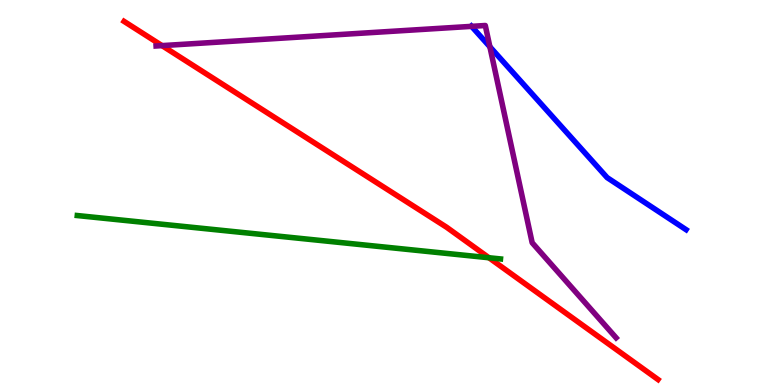[{'lines': ['blue', 'red'], 'intersections': []}, {'lines': ['green', 'red'], 'intersections': [{'x': 6.31, 'y': 3.31}]}, {'lines': ['purple', 'red'], 'intersections': [{'x': 2.09, 'y': 8.82}]}, {'lines': ['blue', 'green'], 'intersections': []}, {'lines': ['blue', 'purple'], 'intersections': [{'x': 6.08, 'y': 9.32}, {'x': 6.32, 'y': 8.78}]}, {'lines': ['green', 'purple'], 'intersections': []}]